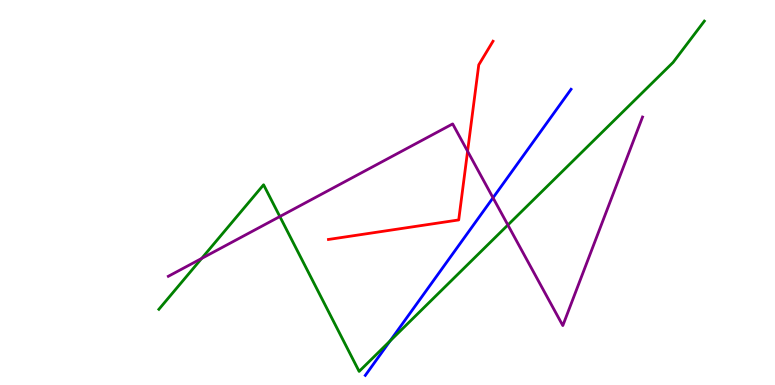[{'lines': ['blue', 'red'], 'intersections': []}, {'lines': ['green', 'red'], 'intersections': []}, {'lines': ['purple', 'red'], 'intersections': [{'x': 6.03, 'y': 6.07}]}, {'lines': ['blue', 'green'], 'intersections': [{'x': 5.03, 'y': 1.14}]}, {'lines': ['blue', 'purple'], 'intersections': [{'x': 6.36, 'y': 4.86}]}, {'lines': ['green', 'purple'], 'intersections': [{'x': 2.6, 'y': 3.29}, {'x': 3.61, 'y': 4.38}, {'x': 6.55, 'y': 4.16}]}]